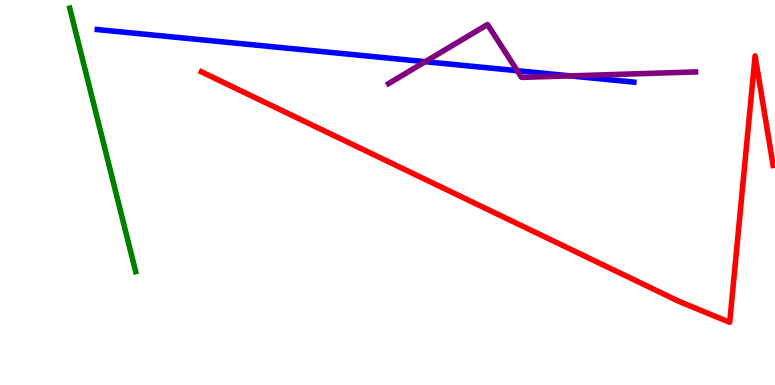[{'lines': ['blue', 'red'], 'intersections': []}, {'lines': ['green', 'red'], 'intersections': []}, {'lines': ['purple', 'red'], 'intersections': []}, {'lines': ['blue', 'green'], 'intersections': []}, {'lines': ['blue', 'purple'], 'intersections': [{'x': 5.49, 'y': 8.4}, {'x': 6.67, 'y': 8.16}, {'x': 7.36, 'y': 8.03}]}, {'lines': ['green', 'purple'], 'intersections': []}]